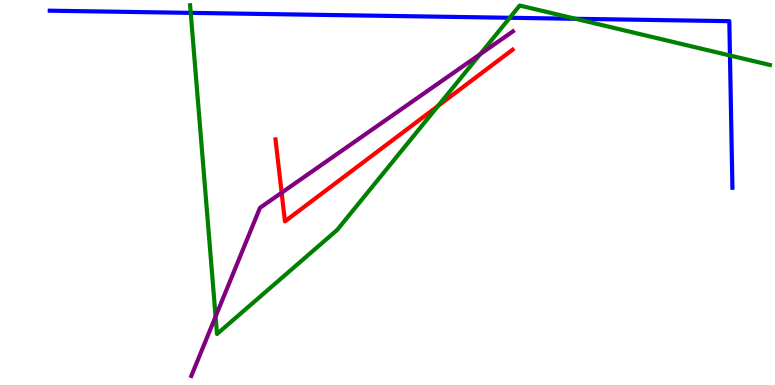[{'lines': ['blue', 'red'], 'intersections': []}, {'lines': ['green', 'red'], 'intersections': [{'x': 5.65, 'y': 7.25}]}, {'lines': ['purple', 'red'], 'intersections': [{'x': 3.63, 'y': 4.99}]}, {'lines': ['blue', 'green'], 'intersections': [{'x': 2.46, 'y': 9.67}, {'x': 6.58, 'y': 9.54}, {'x': 7.43, 'y': 9.51}, {'x': 9.42, 'y': 8.56}]}, {'lines': ['blue', 'purple'], 'intersections': []}, {'lines': ['green', 'purple'], 'intersections': [{'x': 2.78, 'y': 1.78}, {'x': 6.19, 'y': 8.59}]}]